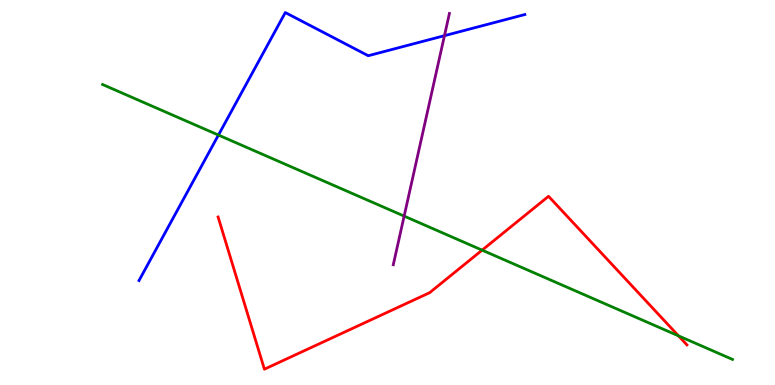[{'lines': ['blue', 'red'], 'intersections': []}, {'lines': ['green', 'red'], 'intersections': [{'x': 6.22, 'y': 3.5}, {'x': 8.75, 'y': 1.28}]}, {'lines': ['purple', 'red'], 'intersections': []}, {'lines': ['blue', 'green'], 'intersections': [{'x': 2.82, 'y': 6.49}]}, {'lines': ['blue', 'purple'], 'intersections': [{'x': 5.73, 'y': 9.07}]}, {'lines': ['green', 'purple'], 'intersections': [{'x': 5.21, 'y': 4.39}]}]